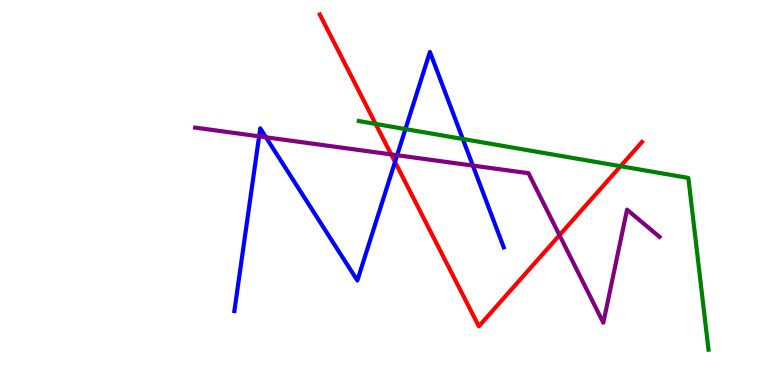[{'lines': ['blue', 'red'], 'intersections': [{'x': 5.1, 'y': 5.79}]}, {'lines': ['green', 'red'], 'intersections': [{'x': 4.85, 'y': 6.78}, {'x': 8.01, 'y': 5.68}]}, {'lines': ['purple', 'red'], 'intersections': [{'x': 5.05, 'y': 5.99}, {'x': 7.22, 'y': 3.89}]}, {'lines': ['blue', 'green'], 'intersections': [{'x': 5.23, 'y': 6.65}, {'x': 5.97, 'y': 6.39}]}, {'lines': ['blue', 'purple'], 'intersections': [{'x': 3.34, 'y': 6.46}, {'x': 3.43, 'y': 6.43}, {'x': 5.12, 'y': 5.97}, {'x': 6.1, 'y': 5.7}]}, {'lines': ['green', 'purple'], 'intersections': []}]